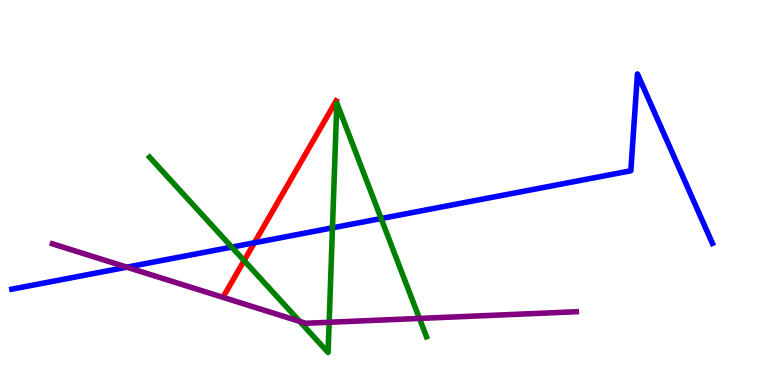[{'lines': ['blue', 'red'], 'intersections': [{'x': 3.28, 'y': 3.69}]}, {'lines': ['green', 'red'], 'intersections': [{'x': 3.15, 'y': 3.23}]}, {'lines': ['purple', 'red'], 'intersections': []}, {'lines': ['blue', 'green'], 'intersections': [{'x': 2.99, 'y': 3.58}, {'x': 4.29, 'y': 4.08}, {'x': 4.92, 'y': 4.32}]}, {'lines': ['blue', 'purple'], 'intersections': [{'x': 1.64, 'y': 3.06}]}, {'lines': ['green', 'purple'], 'intersections': [{'x': 3.87, 'y': 1.65}, {'x': 4.25, 'y': 1.63}, {'x': 5.41, 'y': 1.73}]}]